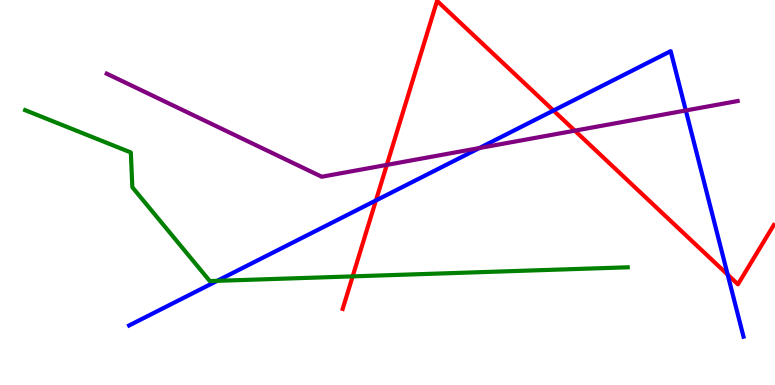[{'lines': ['blue', 'red'], 'intersections': [{'x': 4.85, 'y': 4.79}, {'x': 7.14, 'y': 7.13}, {'x': 9.39, 'y': 2.87}]}, {'lines': ['green', 'red'], 'intersections': [{'x': 4.55, 'y': 2.82}]}, {'lines': ['purple', 'red'], 'intersections': [{'x': 4.99, 'y': 5.72}, {'x': 7.42, 'y': 6.61}]}, {'lines': ['blue', 'green'], 'intersections': [{'x': 2.8, 'y': 2.71}]}, {'lines': ['blue', 'purple'], 'intersections': [{'x': 6.19, 'y': 6.15}, {'x': 8.85, 'y': 7.13}]}, {'lines': ['green', 'purple'], 'intersections': []}]